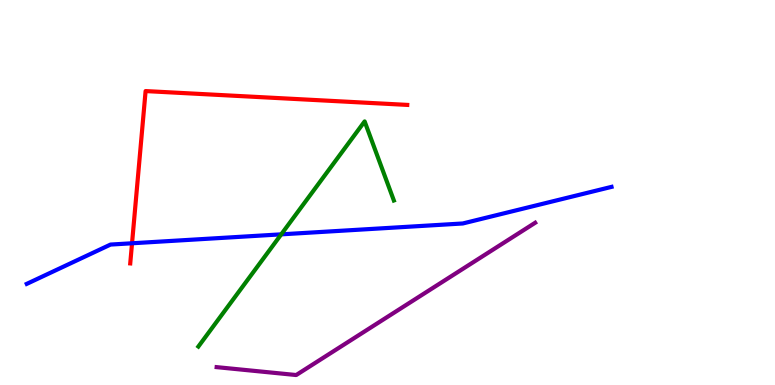[{'lines': ['blue', 'red'], 'intersections': [{'x': 1.7, 'y': 3.68}]}, {'lines': ['green', 'red'], 'intersections': []}, {'lines': ['purple', 'red'], 'intersections': []}, {'lines': ['blue', 'green'], 'intersections': [{'x': 3.63, 'y': 3.91}]}, {'lines': ['blue', 'purple'], 'intersections': []}, {'lines': ['green', 'purple'], 'intersections': []}]